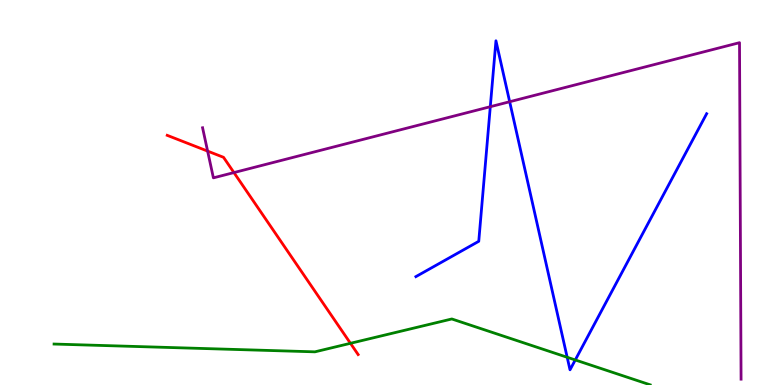[{'lines': ['blue', 'red'], 'intersections': []}, {'lines': ['green', 'red'], 'intersections': [{'x': 4.52, 'y': 1.08}]}, {'lines': ['purple', 'red'], 'intersections': [{'x': 2.68, 'y': 6.08}, {'x': 3.02, 'y': 5.52}]}, {'lines': ['blue', 'green'], 'intersections': [{'x': 7.32, 'y': 0.72}, {'x': 7.42, 'y': 0.65}]}, {'lines': ['blue', 'purple'], 'intersections': [{'x': 6.33, 'y': 7.23}, {'x': 6.58, 'y': 7.36}]}, {'lines': ['green', 'purple'], 'intersections': []}]